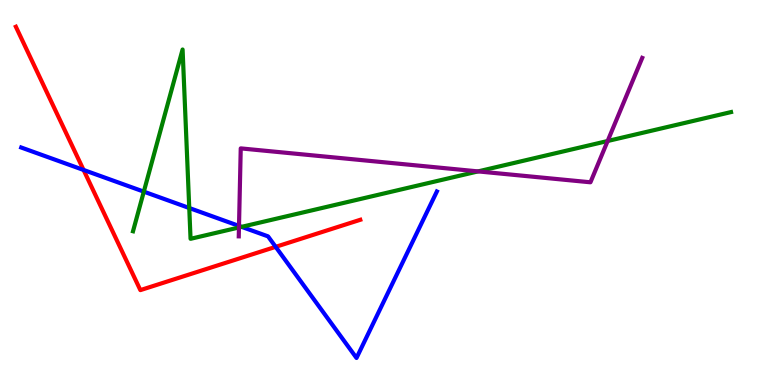[{'lines': ['blue', 'red'], 'intersections': [{'x': 1.08, 'y': 5.59}, {'x': 3.56, 'y': 3.59}]}, {'lines': ['green', 'red'], 'intersections': []}, {'lines': ['purple', 'red'], 'intersections': []}, {'lines': ['blue', 'green'], 'intersections': [{'x': 1.86, 'y': 5.02}, {'x': 2.44, 'y': 4.6}, {'x': 3.12, 'y': 4.11}]}, {'lines': ['blue', 'purple'], 'intersections': [{'x': 3.08, 'y': 4.13}]}, {'lines': ['green', 'purple'], 'intersections': [{'x': 3.08, 'y': 4.09}, {'x': 6.17, 'y': 5.55}, {'x': 7.84, 'y': 6.34}]}]